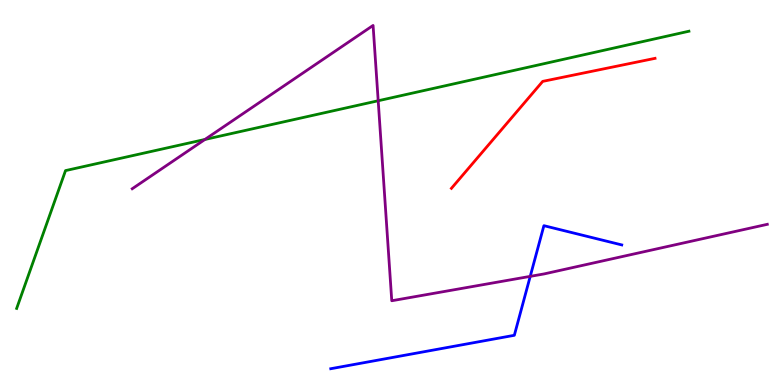[{'lines': ['blue', 'red'], 'intersections': []}, {'lines': ['green', 'red'], 'intersections': []}, {'lines': ['purple', 'red'], 'intersections': []}, {'lines': ['blue', 'green'], 'intersections': []}, {'lines': ['blue', 'purple'], 'intersections': [{'x': 6.84, 'y': 2.82}]}, {'lines': ['green', 'purple'], 'intersections': [{'x': 2.64, 'y': 6.38}, {'x': 4.88, 'y': 7.38}]}]